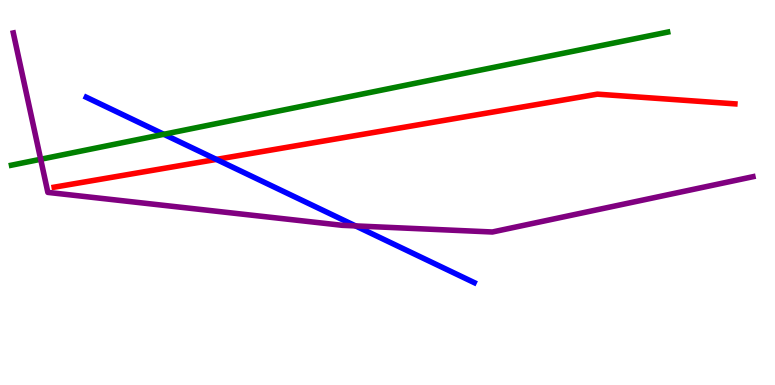[{'lines': ['blue', 'red'], 'intersections': [{'x': 2.79, 'y': 5.86}]}, {'lines': ['green', 'red'], 'intersections': []}, {'lines': ['purple', 'red'], 'intersections': []}, {'lines': ['blue', 'green'], 'intersections': [{'x': 2.11, 'y': 6.51}]}, {'lines': ['blue', 'purple'], 'intersections': [{'x': 4.59, 'y': 4.13}]}, {'lines': ['green', 'purple'], 'intersections': [{'x': 0.525, 'y': 5.86}]}]